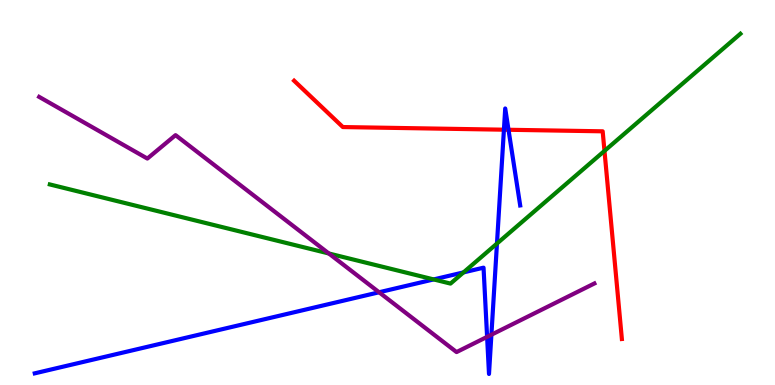[{'lines': ['blue', 'red'], 'intersections': [{'x': 6.5, 'y': 6.63}, {'x': 6.56, 'y': 6.63}]}, {'lines': ['green', 'red'], 'intersections': [{'x': 7.8, 'y': 6.08}]}, {'lines': ['purple', 'red'], 'intersections': []}, {'lines': ['blue', 'green'], 'intersections': [{'x': 5.6, 'y': 2.74}, {'x': 5.98, 'y': 2.92}, {'x': 6.41, 'y': 3.67}]}, {'lines': ['blue', 'purple'], 'intersections': [{'x': 4.89, 'y': 2.41}, {'x': 6.29, 'y': 1.25}, {'x': 6.34, 'y': 1.31}]}, {'lines': ['green', 'purple'], 'intersections': [{'x': 4.24, 'y': 3.42}]}]